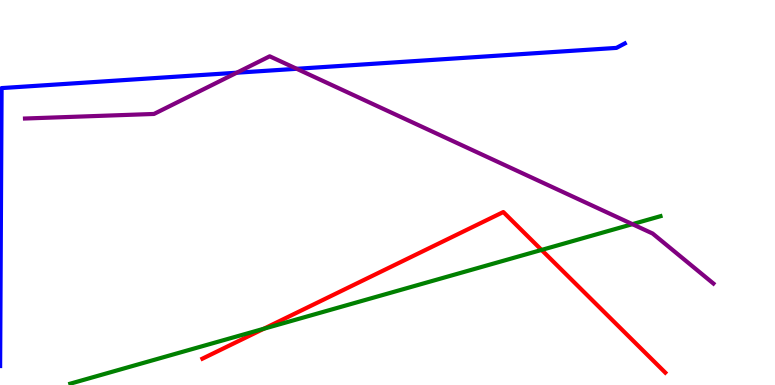[{'lines': ['blue', 'red'], 'intersections': []}, {'lines': ['green', 'red'], 'intersections': [{'x': 3.4, 'y': 1.46}, {'x': 6.99, 'y': 3.51}]}, {'lines': ['purple', 'red'], 'intersections': []}, {'lines': ['blue', 'green'], 'intersections': []}, {'lines': ['blue', 'purple'], 'intersections': [{'x': 3.05, 'y': 8.11}, {'x': 3.83, 'y': 8.21}]}, {'lines': ['green', 'purple'], 'intersections': [{'x': 8.16, 'y': 4.18}]}]